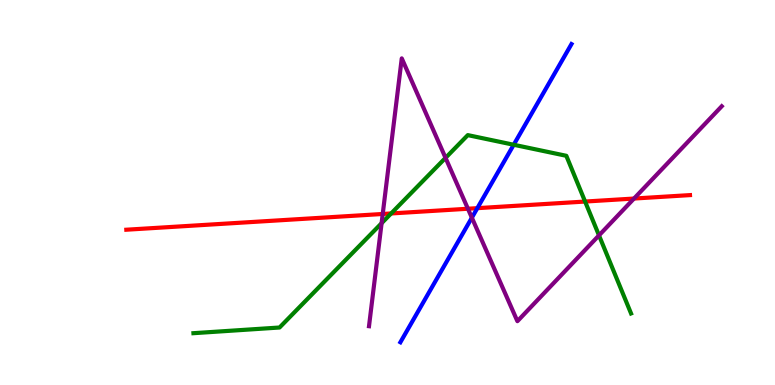[{'lines': ['blue', 'red'], 'intersections': [{'x': 6.16, 'y': 4.59}]}, {'lines': ['green', 'red'], 'intersections': [{'x': 5.05, 'y': 4.46}, {'x': 7.55, 'y': 4.77}]}, {'lines': ['purple', 'red'], 'intersections': [{'x': 4.94, 'y': 4.44}, {'x': 6.04, 'y': 4.58}, {'x': 8.18, 'y': 4.84}]}, {'lines': ['blue', 'green'], 'intersections': [{'x': 6.63, 'y': 6.24}]}, {'lines': ['blue', 'purple'], 'intersections': [{'x': 6.09, 'y': 4.35}]}, {'lines': ['green', 'purple'], 'intersections': [{'x': 4.92, 'y': 4.2}, {'x': 5.75, 'y': 5.9}, {'x': 7.73, 'y': 3.89}]}]